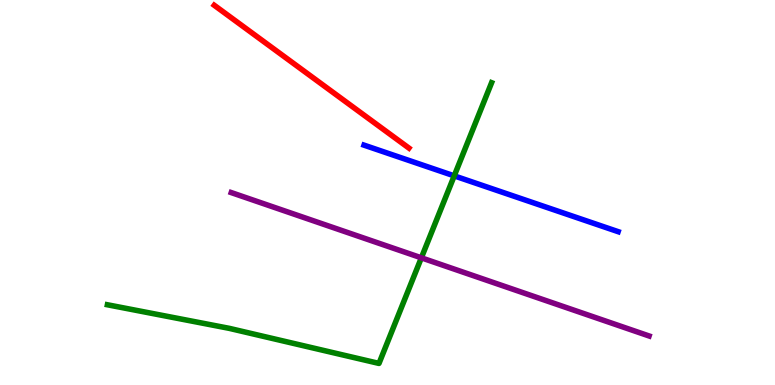[{'lines': ['blue', 'red'], 'intersections': []}, {'lines': ['green', 'red'], 'intersections': []}, {'lines': ['purple', 'red'], 'intersections': []}, {'lines': ['blue', 'green'], 'intersections': [{'x': 5.86, 'y': 5.43}]}, {'lines': ['blue', 'purple'], 'intersections': []}, {'lines': ['green', 'purple'], 'intersections': [{'x': 5.44, 'y': 3.3}]}]